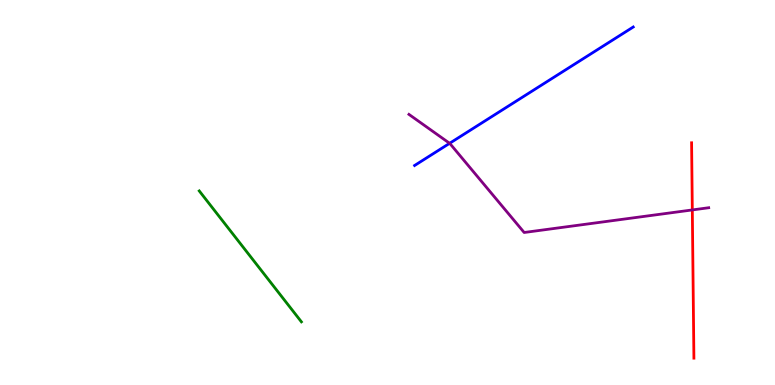[{'lines': ['blue', 'red'], 'intersections': []}, {'lines': ['green', 'red'], 'intersections': []}, {'lines': ['purple', 'red'], 'intersections': [{'x': 8.93, 'y': 4.55}]}, {'lines': ['blue', 'green'], 'intersections': []}, {'lines': ['blue', 'purple'], 'intersections': [{'x': 5.8, 'y': 6.28}]}, {'lines': ['green', 'purple'], 'intersections': []}]